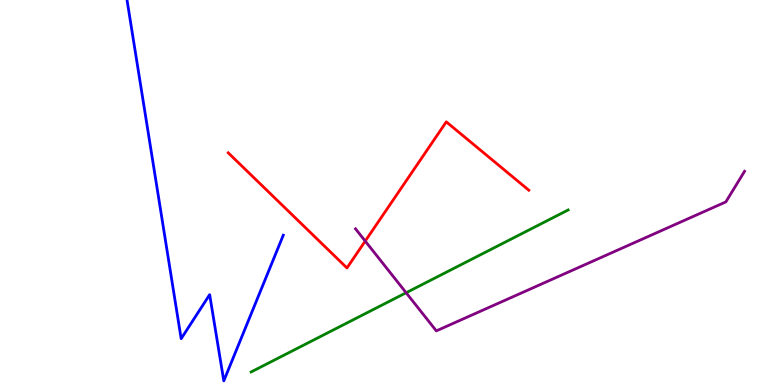[{'lines': ['blue', 'red'], 'intersections': []}, {'lines': ['green', 'red'], 'intersections': []}, {'lines': ['purple', 'red'], 'intersections': [{'x': 4.71, 'y': 3.74}]}, {'lines': ['blue', 'green'], 'intersections': []}, {'lines': ['blue', 'purple'], 'intersections': []}, {'lines': ['green', 'purple'], 'intersections': [{'x': 5.24, 'y': 2.4}]}]